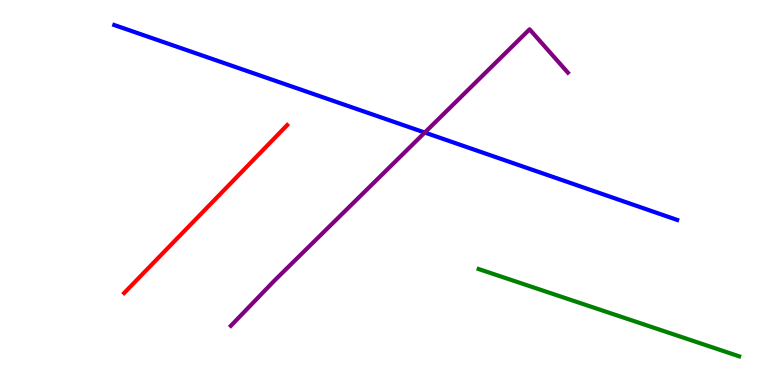[{'lines': ['blue', 'red'], 'intersections': []}, {'lines': ['green', 'red'], 'intersections': []}, {'lines': ['purple', 'red'], 'intersections': []}, {'lines': ['blue', 'green'], 'intersections': []}, {'lines': ['blue', 'purple'], 'intersections': [{'x': 5.48, 'y': 6.56}]}, {'lines': ['green', 'purple'], 'intersections': []}]